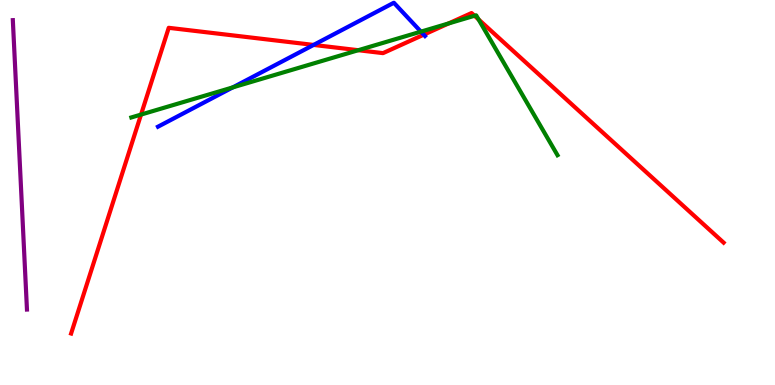[{'lines': ['blue', 'red'], 'intersections': [{'x': 4.05, 'y': 8.83}, {'x': 5.47, 'y': 9.1}]}, {'lines': ['green', 'red'], 'intersections': [{'x': 1.82, 'y': 7.02}, {'x': 4.62, 'y': 8.7}, {'x': 5.79, 'y': 9.39}, {'x': 6.12, 'y': 9.59}, {'x': 6.17, 'y': 9.5}]}, {'lines': ['purple', 'red'], 'intersections': []}, {'lines': ['blue', 'green'], 'intersections': [{'x': 3.0, 'y': 7.73}, {'x': 5.43, 'y': 9.18}]}, {'lines': ['blue', 'purple'], 'intersections': []}, {'lines': ['green', 'purple'], 'intersections': []}]